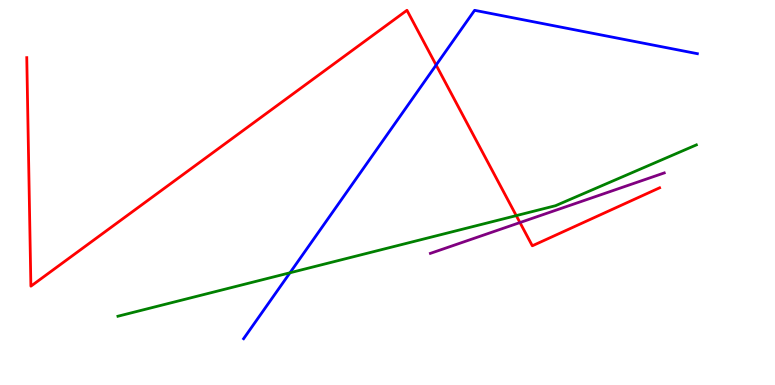[{'lines': ['blue', 'red'], 'intersections': [{'x': 5.63, 'y': 8.31}]}, {'lines': ['green', 'red'], 'intersections': [{'x': 6.66, 'y': 4.4}]}, {'lines': ['purple', 'red'], 'intersections': [{'x': 6.71, 'y': 4.22}]}, {'lines': ['blue', 'green'], 'intersections': [{'x': 3.74, 'y': 2.91}]}, {'lines': ['blue', 'purple'], 'intersections': []}, {'lines': ['green', 'purple'], 'intersections': []}]